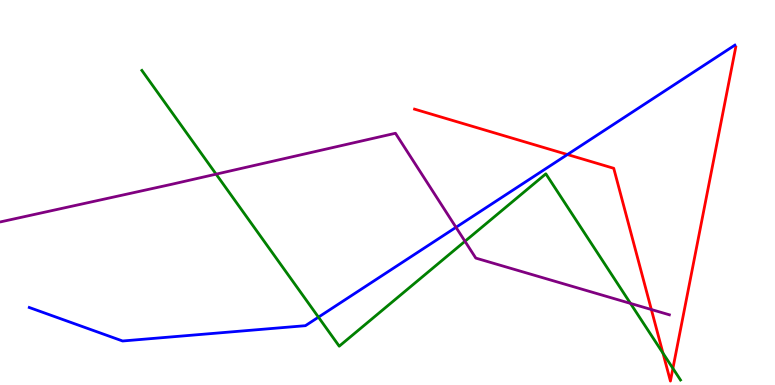[{'lines': ['blue', 'red'], 'intersections': [{'x': 7.32, 'y': 5.99}]}, {'lines': ['green', 'red'], 'intersections': [{'x': 8.55, 'y': 0.827}, {'x': 8.68, 'y': 0.432}]}, {'lines': ['purple', 'red'], 'intersections': [{'x': 8.4, 'y': 1.96}]}, {'lines': ['blue', 'green'], 'intersections': [{'x': 4.11, 'y': 1.76}]}, {'lines': ['blue', 'purple'], 'intersections': [{'x': 5.88, 'y': 4.1}]}, {'lines': ['green', 'purple'], 'intersections': [{'x': 2.79, 'y': 5.48}, {'x': 6.0, 'y': 3.73}, {'x': 8.14, 'y': 2.12}]}]